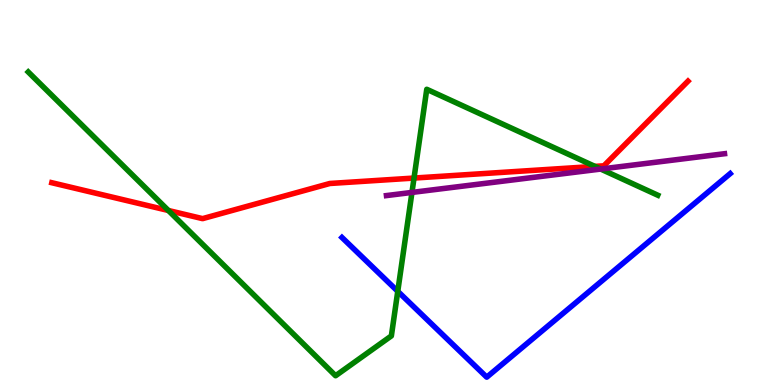[{'lines': ['blue', 'red'], 'intersections': []}, {'lines': ['green', 'red'], 'intersections': [{'x': 2.17, 'y': 4.53}, {'x': 5.34, 'y': 5.38}, {'x': 7.68, 'y': 5.68}]}, {'lines': ['purple', 'red'], 'intersections': []}, {'lines': ['blue', 'green'], 'intersections': [{'x': 5.13, 'y': 2.43}]}, {'lines': ['blue', 'purple'], 'intersections': []}, {'lines': ['green', 'purple'], 'intersections': [{'x': 5.32, 'y': 5.0}, {'x': 7.75, 'y': 5.61}]}]